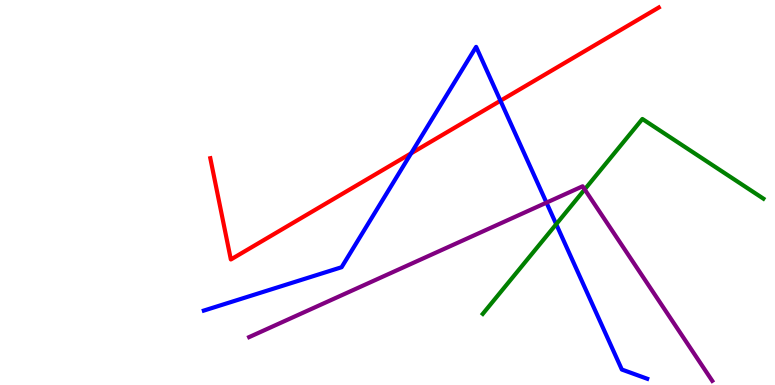[{'lines': ['blue', 'red'], 'intersections': [{'x': 5.3, 'y': 6.02}, {'x': 6.46, 'y': 7.38}]}, {'lines': ['green', 'red'], 'intersections': []}, {'lines': ['purple', 'red'], 'intersections': []}, {'lines': ['blue', 'green'], 'intersections': [{'x': 7.18, 'y': 4.18}]}, {'lines': ['blue', 'purple'], 'intersections': [{'x': 7.05, 'y': 4.74}]}, {'lines': ['green', 'purple'], 'intersections': [{'x': 7.54, 'y': 5.08}]}]